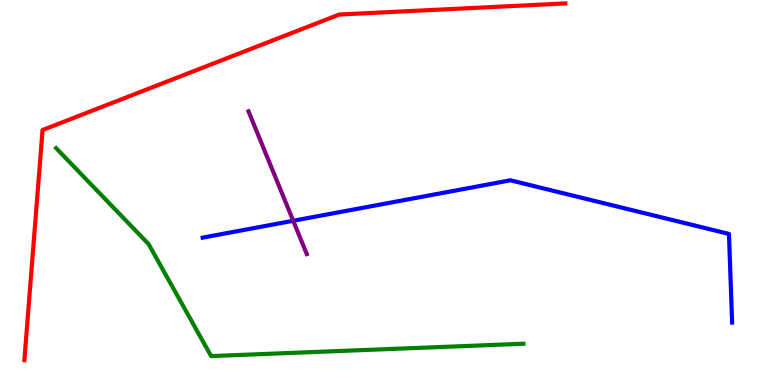[{'lines': ['blue', 'red'], 'intersections': []}, {'lines': ['green', 'red'], 'intersections': []}, {'lines': ['purple', 'red'], 'intersections': []}, {'lines': ['blue', 'green'], 'intersections': []}, {'lines': ['blue', 'purple'], 'intersections': [{'x': 3.78, 'y': 4.27}]}, {'lines': ['green', 'purple'], 'intersections': []}]